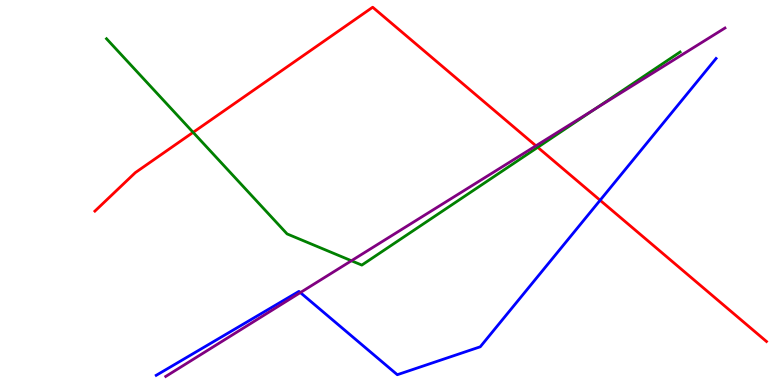[{'lines': ['blue', 'red'], 'intersections': [{'x': 7.74, 'y': 4.8}]}, {'lines': ['green', 'red'], 'intersections': [{'x': 2.49, 'y': 6.56}, {'x': 6.94, 'y': 6.17}]}, {'lines': ['purple', 'red'], 'intersections': [{'x': 6.92, 'y': 6.21}]}, {'lines': ['blue', 'green'], 'intersections': []}, {'lines': ['blue', 'purple'], 'intersections': [{'x': 3.88, 'y': 2.4}]}, {'lines': ['green', 'purple'], 'intersections': [{'x': 4.53, 'y': 3.23}, {'x': 7.67, 'y': 7.16}]}]